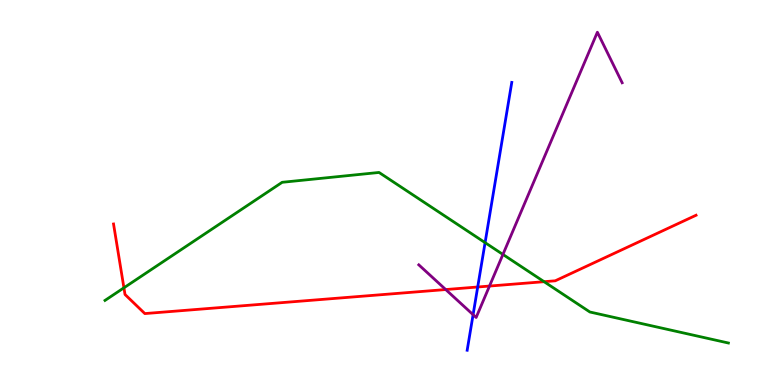[{'lines': ['blue', 'red'], 'intersections': [{'x': 6.16, 'y': 2.55}]}, {'lines': ['green', 'red'], 'intersections': [{'x': 1.6, 'y': 2.52}, {'x': 7.02, 'y': 2.68}]}, {'lines': ['purple', 'red'], 'intersections': [{'x': 5.75, 'y': 2.48}, {'x': 6.32, 'y': 2.57}]}, {'lines': ['blue', 'green'], 'intersections': [{'x': 6.26, 'y': 3.7}]}, {'lines': ['blue', 'purple'], 'intersections': [{'x': 6.1, 'y': 1.83}]}, {'lines': ['green', 'purple'], 'intersections': [{'x': 6.49, 'y': 3.39}]}]